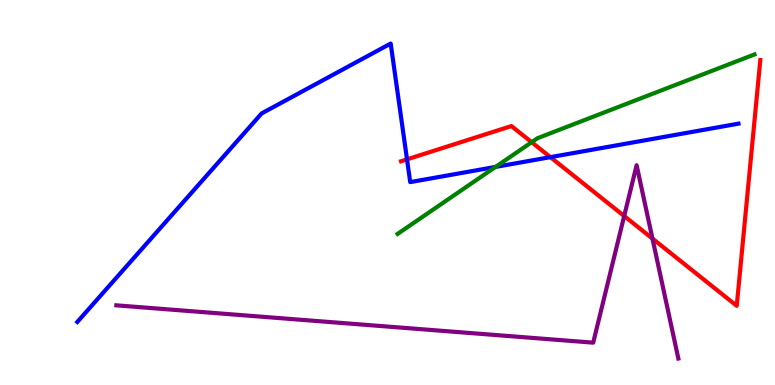[{'lines': ['blue', 'red'], 'intersections': [{'x': 5.25, 'y': 5.86}, {'x': 7.1, 'y': 5.92}]}, {'lines': ['green', 'red'], 'intersections': [{'x': 6.86, 'y': 6.31}]}, {'lines': ['purple', 'red'], 'intersections': [{'x': 8.05, 'y': 4.39}, {'x': 8.42, 'y': 3.8}]}, {'lines': ['blue', 'green'], 'intersections': [{'x': 6.39, 'y': 5.66}]}, {'lines': ['blue', 'purple'], 'intersections': []}, {'lines': ['green', 'purple'], 'intersections': []}]